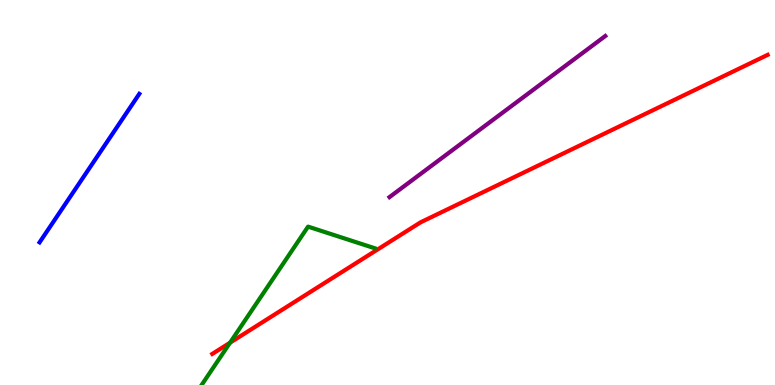[{'lines': ['blue', 'red'], 'intersections': []}, {'lines': ['green', 'red'], 'intersections': [{'x': 2.97, 'y': 1.1}]}, {'lines': ['purple', 'red'], 'intersections': []}, {'lines': ['blue', 'green'], 'intersections': []}, {'lines': ['blue', 'purple'], 'intersections': []}, {'lines': ['green', 'purple'], 'intersections': []}]